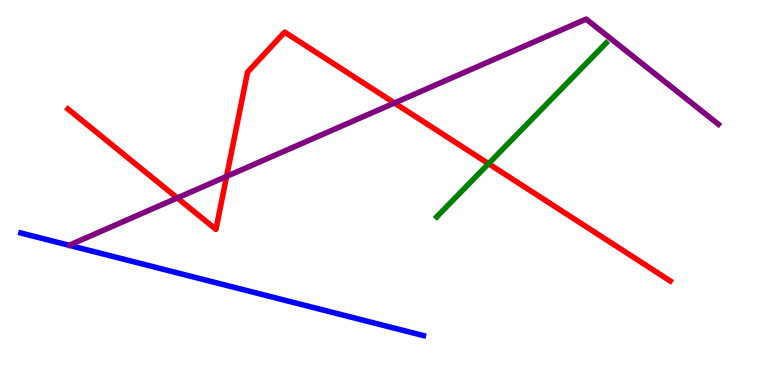[{'lines': ['blue', 'red'], 'intersections': []}, {'lines': ['green', 'red'], 'intersections': [{'x': 6.3, 'y': 5.75}]}, {'lines': ['purple', 'red'], 'intersections': [{'x': 2.29, 'y': 4.86}, {'x': 2.92, 'y': 5.42}, {'x': 5.09, 'y': 7.33}]}, {'lines': ['blue', 'green'], 'intersections': []}, {'lines': ['blue', 'purple'], 'intersections': []}, {'lines': ['green', 'purple'], 'intersections': []}]